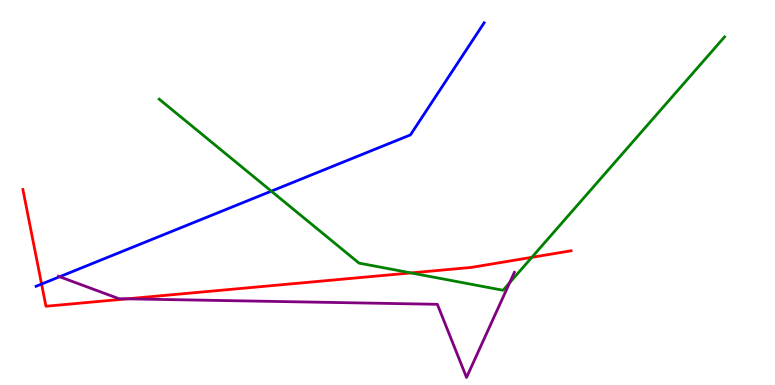[{'lines': ['blue', 'red'], 'intersections': [{'x': 0.536, 'y': 2.62}]}, {'lines': ['green', 'red'], 'intersections': [{'x': 5.3, 'y': 2.91}, {'x': 6.86, 'y': 3.32}]}, {'lines': ['purple', 'red'], 'intersections': [{'x': 1.64, 'y': 2.24}]}, {'lines': ['blue', 'green'], 'intersections': [{'x': 3.5, 'y': 5.04}]}, {'lines': ['blue', 'purple'], 'intersections': [{'x': 0.769, 'y': 2.81}]}, {'lines': ['green', 'purple'], 'intersections': [{'x': 6.58, 'y': 2.66}]}]